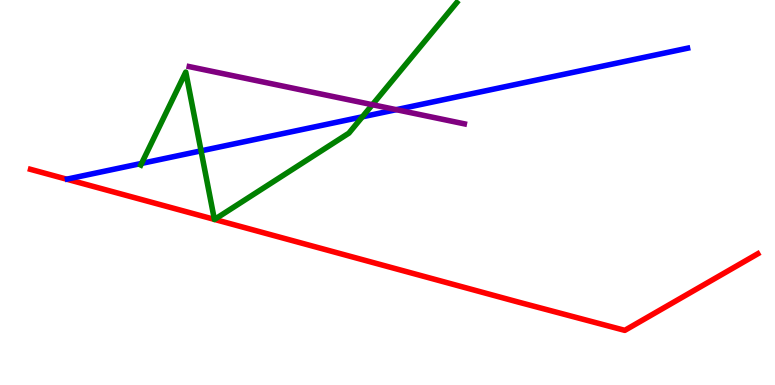[{'lines': ['blue', 'red'], 'intersections': []}, {'lines': ['green', 'red'], 'intersections': [{'x': 2.77, 'y': 4.3}, {'x': 2.77, 'y': 4.3}]}, {'lines': ['purple', 'red'], 'intersections': []}, {'lines': ['blue', 'green'], 'intersections': [{'x': 1.83, 'y': 5.76}, {'x': 2.59, 'y': 6.08}, {'x': 4.68, 'y': 6.97}]}, {'lines': ['blue', 'purple'], 'intersections': [{'x': 5.11, 'y': 7.15}]}, {'lines': ['green', 'purple'], 'intersections': [{'x': 4.8, 'y': 7.28}]}]